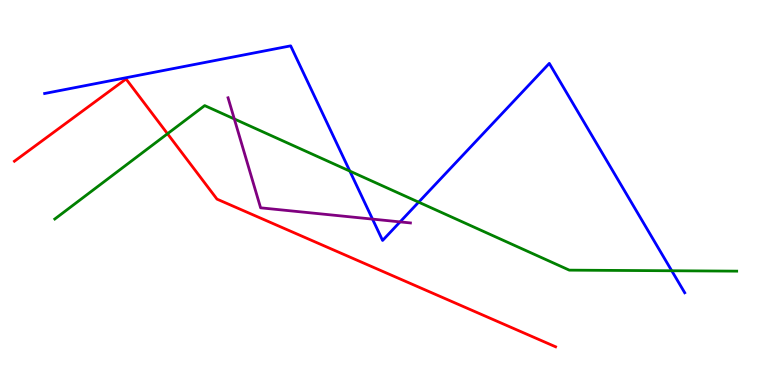[{'lines': ['blue', 'red'], 'intersections': []}, {'lines': ['green', 'red'], 'intersections': [{'x': 2.16, 'y': 6.53}]}, {'lines': ['purple', 'red'], 'intersections': []}, {'lines': ['blue', 'green'], 'intersections': [{'x': 4.51, 'y': 5.56}, {'x': 5.4, 'y': 4.75}, {'x': 8.67, 'y': 2.97}]}, {'lines': ['blue', 'purple'], 'intersections': [{'x': 4.81, 'y': 4.31}, {'x': 5.16, 'y': 4.24}]}, {'lines': ['green', 'purple'], 'intersections': [{'x': 3.02, 'y': 6.91}]}]